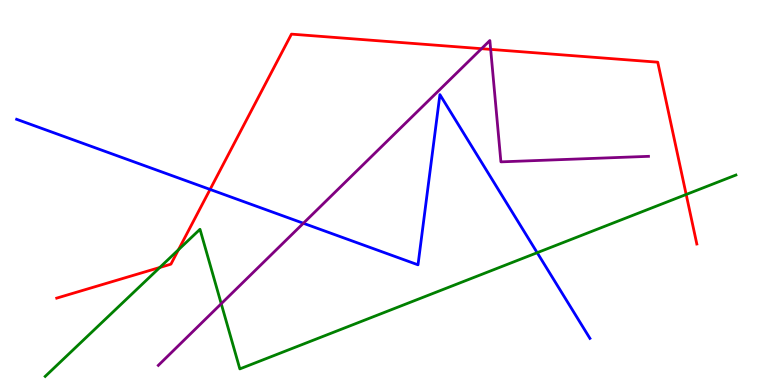[{'lines': ['blue', 'red'], 'intersections': [{'x': 2.71, 'y': 5.08}]}, {'lines': ['green', 'red'], 'intersections': [{'x': 2.06, 'y': 3.05}, {'x': 2.3, 'y': 3.51}, {'x': 8.85, 'y': 4.95}]}, {'lines': ['purple', 'red'], 'intersections': [{'x': 6.21, 'y': 8.74}, {'x': 6.33, 'y': 8.72}]}, {'lines': ['blue', 'green'], 'intersections': [{'x': 6.93, 'y': 3.44}]}, {'lines': ['blue', 'purple'], 'intersections': [{'x': 3.91, 'y': 4.2}]}, {'lines': ['green', 'purple'], 'intersections': [{'x': 2.85, 'y': 2.11}]}]